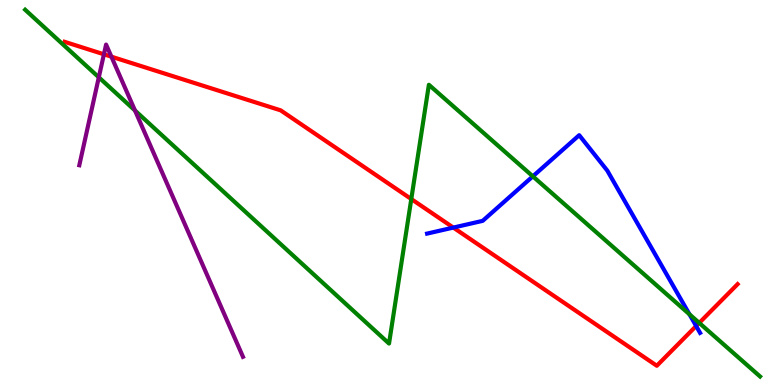[{'lines': ['blue', 'red'], 'intersections': [{'x': 5.85, 'y': 4.09}, {'x': 8.98, 'y': 1.53}]}, {'lines': ['green', 'red'], 'intersections': [{'x': 5.31, 'y': 4.83}, {'x': 9.02, 'y': 1.61}]}, {'lines': ['purple', 'red'], 'intersections': [{'x': 1.34, 'y': 8.59}, {'x': 1.44, 'y': 8.53}]}, {'lines': ['blue', 'green'], 'intersections': [{'x': 6.88, 'y': 5.42}, {'x': 8.9, 'y': 1.84}]}, {'lines': ['blue', 'purple'], 'intersections': []}, {'lines': ['green', 'purple'], 'intersections': [{'x': 1.28, 'y': 7.99}, {'x': 1.74, 'y': 7.13}]}]